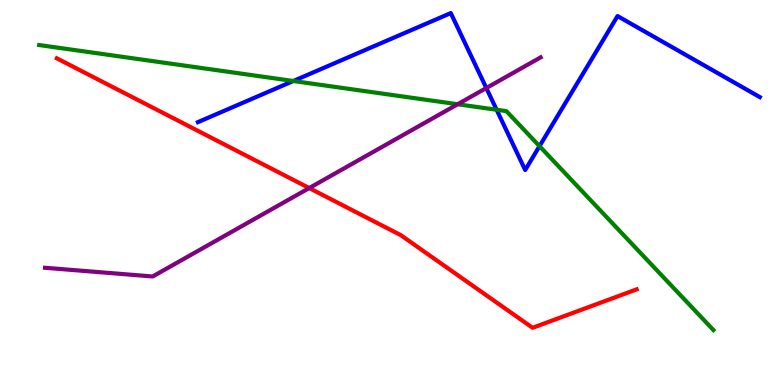[{'lines': ['blue', 'red'], 'intersections': []}, {'lines': ['green', 'red'], 'intersections': []}, {'lines': ['purple', 'red'], 'intersections': [{'x': 3.99, 'y': 5.12}]}, {'lines': ['blue', 'green'], 'intersections': [{'x': 3.78, 'y': 7.9}, {'x': 6.41, 'y': 7.15}, {'x': 6.96, 'y': 6.2}]}, {'lines': ['blue', 'purple'], 'intersections': [{'x': 6.28, 'y': 7.71}]}, {'lines': ['green', 'purple'], 'intersections': [{'x': 5.9, 'y': 7.29}]}]